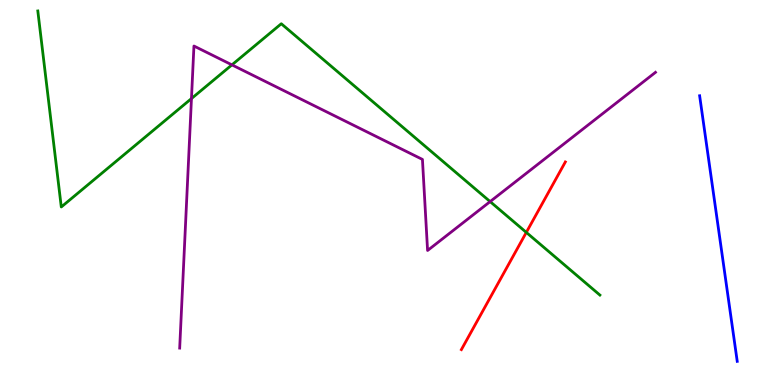[{'lines': ['blue', 'red'], 'intersections': []}, {'lines': ['green', 'red'], 'intersections': [{'x': 6.79, 'y': 3.96}]}, {'lines': ['purple', 'red'], 'intersections': []}, {'lines': ['blue', 'green'], 'intersections': []}, {'lines': ['blue', 'purple'], 'intersections': []}, {'lines': ['green', 'purple'], 'intersections': [{'x': 2.47, 'y': 7.44}, {'x': 2.99, 'y': 8.32}, {'x': 6.32, 'y': 4.76}]}]